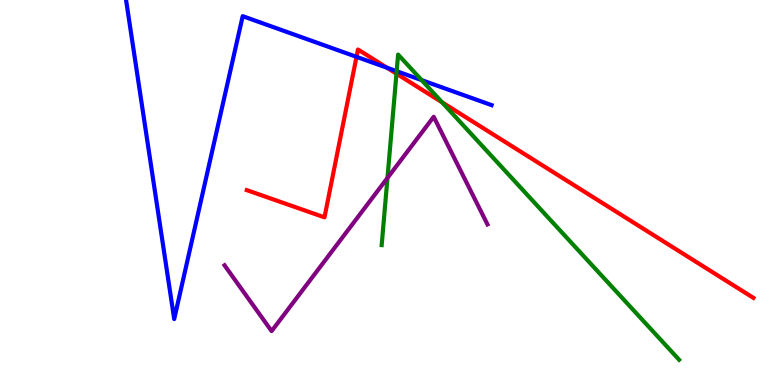[{'lines': ['blue', 'red'], 'intersections': [{'x': 4.6, 'y': 8.52}, {'x': 4.99, 'y': 8.24}]}, {'lines': ['green', 'red'], 'intersections': [{'x': 5.12, 'y': 8.09}, {'x': 5.7, 'y': 7.34}]}, {'lines': ['purple', 'red'], 'intersections': []}, {'lines': ['blue', 'green'], 'intersections': [{'x': 5.12, 'y': 8.15}, {'x': 5.44, 'y': 7.92}]}, {'lines': ['blue', 'purple'], 'intersections': []}, {'lines': ['green', 'purple'], 'intersections': [{'x': 5.0, 'y': 5.38}]}]